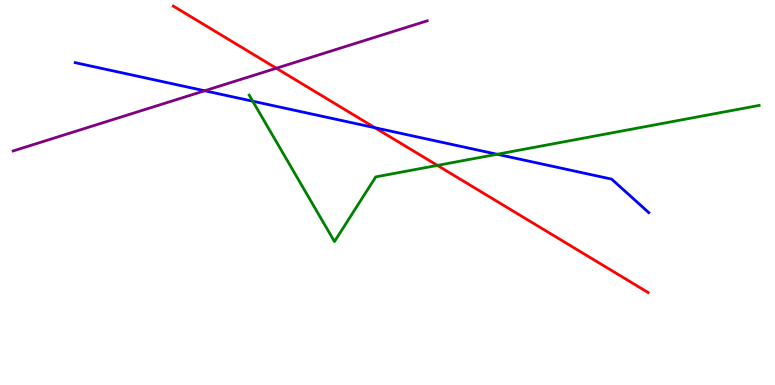[{'lines': ['blue', 'red'], 'intersections': [{'x': 4.84, 'y': 6.68}]}, {'lines': ['green', 'red'], 'intersections': [{'x': 5.64, 'y': 5.7}]}, {'lines': ['purple', 'red'], 'intersections': [{'x': 3.57, 'y': 8.23}]}, {'lines': ['blue', 'green'], 'intersections': [{'x': 3.26, 'y': 7.37}, {'x': 6.41, 'y': 5.99}]}, {'lines': ['blue', 'purple'], 'intersections': [{'x': 2.64, 'y': 7.64}]}, {'lines': ['green', 'purple'], 'intersections': []}]